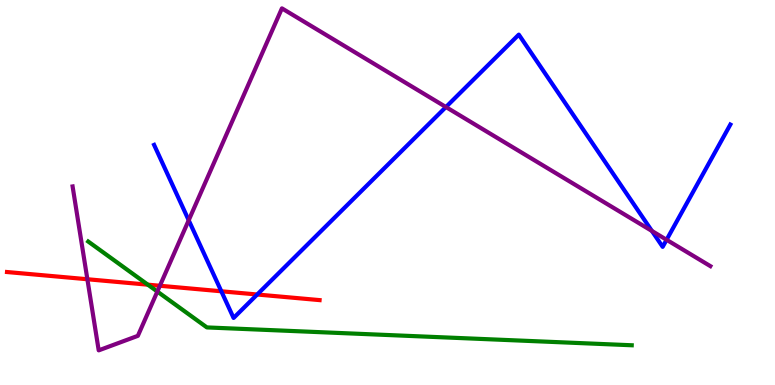[{'lines': ['blue', 'red'], 'intersections': [{'x': 2.86, 'y': 2.43}, {'x': 3.32, 'y': 2.35}]}, {'lines': ['green', 'red'], 'intersections': [{'x': 1.91, 'y': 2.61}]}, {'lines': ['purple', 'red'], 'intersections': [{'x': 1.13, 'y': 2.75}, {'x': 2.06, 'y': 2.58}]}, {'lines': ['blue', 'green'], 'intersections': []}, {'lines': ['blue', 'purple'], 'intersections': [{'x': 2.43, 'y': 4.28}, {'x': 5.75, 'y': 7.22}, {'x': 8.41, 'y': 4.0}, {'x': 8.6, 'y': 3.77}]}, {'lines': ['green', 'purple'], 'intersections': [{'x': 2.03, 'y': 2.43}]}]